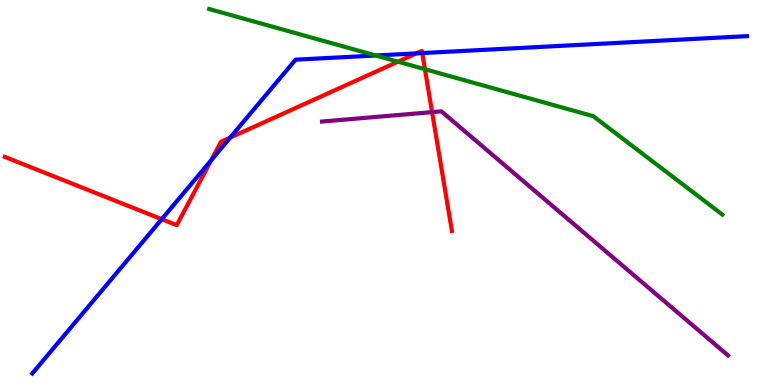[{'lines': ['blue', 'red'], 'intersections': [{'x': 2.09, 'y': 4.31}, {'x': 2.73, 'y': 5.84}, {'x': 2.97, 'y': 6.43}, {'x': 5.37, 'y': 8.61}, {'x': 5.45, 'y': 8.62}]}, {'lines': ['green', 'red'], 'intersections': [{'x': 5.13, 'y': 8.4}, {'x': 5.48, 'y': 8.2}]}, {'lines': ['purple', 'red'], 'intersections': [{'x': 5.58, 'y': 7.09}]}, {'lines': ['blue', 'green'], 'intersections': [{'x': 4.85, 'y': 8.56}]}, {'lines': ['blue', 'purple'], 'intersections': []}, {'lines': ['green', 'purple'], 'intersections': []}]